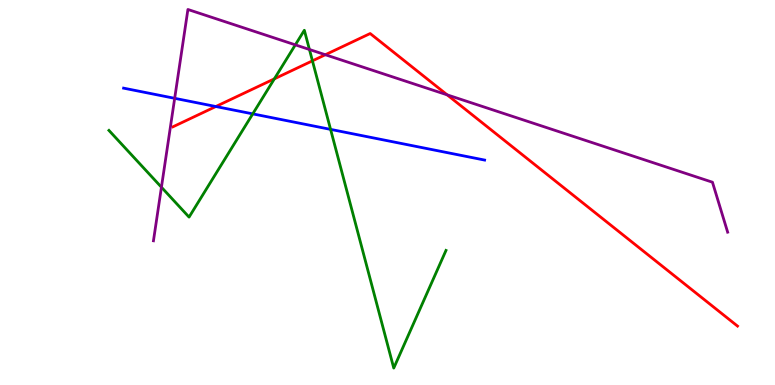[{'lines': ['blue', 'red'], 'intersections': [{'x': 2.78, 'y': 7.23}]}, {'lines': ['green', 'red'], 'intersections': [{'x': 3.54, 'y': 7.95}, {'x': 4.03, 'y': 8.42}]}, {'lines': ['purple', 'red'], 'intersections': [{'x': 4.2, 'y': 8.58}, {'x': 5.77, 'y': 7.54}]}, {'lines': ['blue', 'green'], 'intersections': [{'x': 3.26, 'y': 7.04}, {'x': 4.27, 'y': 6.64}]}, {'lines': ['blue', 'purple'], 'intersections': [{'x': 2.25, 'y': 7.45}]}, {'lines': ['green', 'purple'], 'intersections': [{'x': 2.08, 'y': 5.14}, {'x': 3.81, 'y': 8.83}, {'x': 3.99, 'y': 8.71}]}]